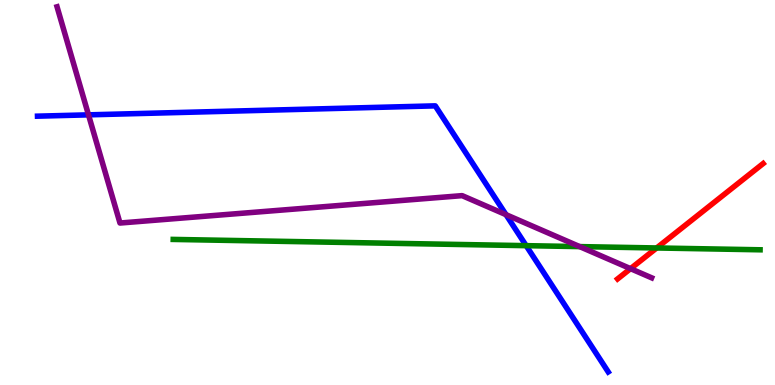[{'lines': ['blue', 'red'], 'intersections': []}, {'lines': ['green', 'red'], 'intersections': [{'x': 8.47, 'y': 3.56}]}, {'lines': ['purple', 'red'], 'intersections': [{'x': 8.14, 'y': 3.02}]}, {'lines': ['blue', 'green'], 'intersections': [{'x': 6.79, 'y': 3.62}]}, {'lines': ['blue', 'purple'], 'intersections': [{'x': 1.14, 'y': 7.02}, {'x': 6.53, 'y': 4.42}]}, {'lines': ['green', 'purple'], 'intersections': [{'x': 7.48, 'y': 3.59}]}]